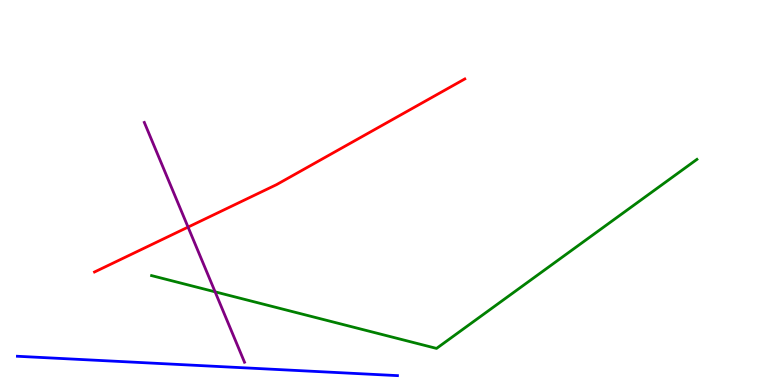[{'lines': ['blue', 'red'], 'intersections': []}, {'lines': ['green', 'red'], 'intersections': []}, {'lines': ['purple', 'red'], 'intersections': [{'x': 2.43, 'y': 4.1}]}, {'lines': ['blue', 'green'], 'intersections': []}, {'lines': ['blue', 'purple'], 'intersections': []}, {'lines': ['green', 'purple'], 'intersections': [{'x': 2.78, 'y': 2.42}]}]